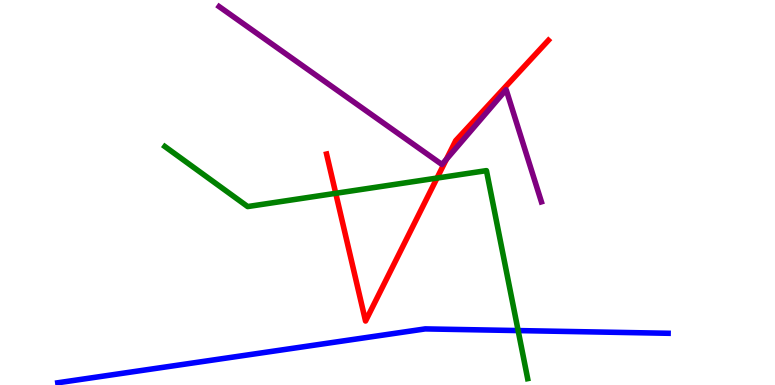[{'lines': ['blue', 'red'], 'intersections': []}, {'lines': ['green', 'red'], 'intersections': [{'x': 4.33, 'y': 4.98}, {'x': 5.64, 'y': 5.37}]}, {'lines': ['purple', 'red'], 'intersections': [{'x': 5.76, 'y': 5.86}]}, {'lines': ['blue', 'green'], 'intersections': [{'x': 6.69, 'y': 1.41}]}, {'lines': ['blue', 'purple'], 'intersections': []}, {'lines': ['green', 'purple'], 'intersections': []}]